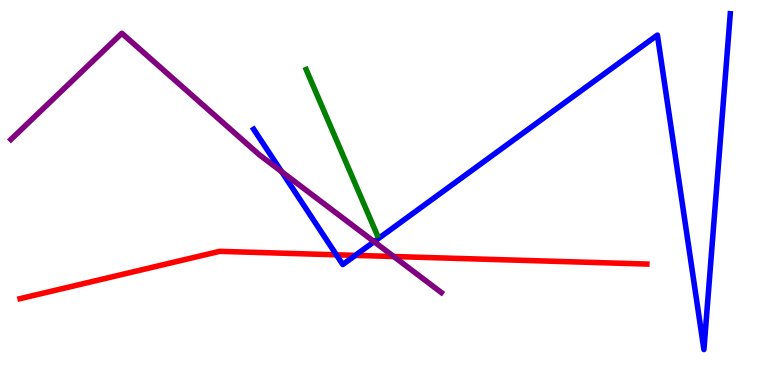[{'lines': ['blue', 'red'], 'intersections': [{'x': 4.34, 'y': 3.38}, {'x': 4.59, 'y': 3.37}]}, {'lines': ['green', 'red'], 'intersections': []}, {'lines': ['purple', 'red'], 'intersections': [{'x': 5.08, 'y': 3.34}]}, {'lines': ['blue', 'green'], 'intersections': []}, {'lines': ['blue', 'purple'], 'intersections': [{'x': 3.63, 'y': 5.54}, {'x': 4.83, 'y': 3.72}]}, {'lines': ['green', 'purple'], 'intersections': []}]